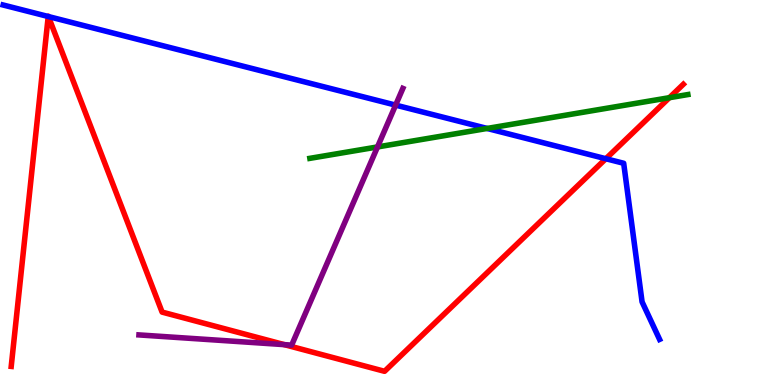[{'lines': ['blue', 'red'], 'intersections': [{'x': 0.622, 'y': 9.57}, {'x': 0.625, 'y': 9.57}, {'x': 7.82, 'y': 5.88}]}, {'lines': ['green', 'red'], 'intersections': [{'x': 8.64, 'y': 7.46}]}, {'lines': ['purple', 'red'], 'intersections': [{'x': 3.67, 'y': 1.05}]}, {'lines': ['blue', 'green'], 'intersections': [{'x': 6.29, 'y': 6.66}]}, {'lines': ['blue', 'purple'], 'intersections': [{'x': 5.1, 'y': 7.27}]}, {'lines': ['green', 'purple'], 'intersections': [{'x': 4.87, 'y': 6.18}]}]